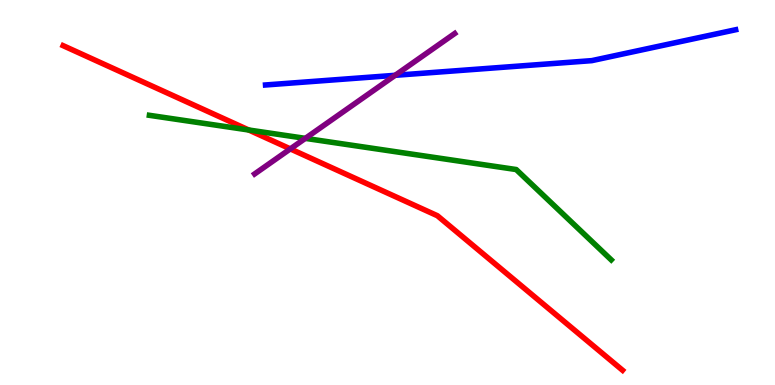[{'lines': ['blue', 'red'], 'intersections': []}, {'lines': ['green', 'red'], 'intersections': [{'x': 3.21, 'y': 6.62}]}, {'lines': ['purple', 'red'], 'intersections': [{'x': 3.75, 'y': 6.13}]}, {'lines': ['blue', 'green'], 'intersections': []}, {'lines': ['blue', 'purple'], 'intersections': [{'x': 5.1, 'y': 8.04}]}, {'lines': ['green', 'purple'], 'intersections': [{'x': 3.94, 'y': 6.41}]}]